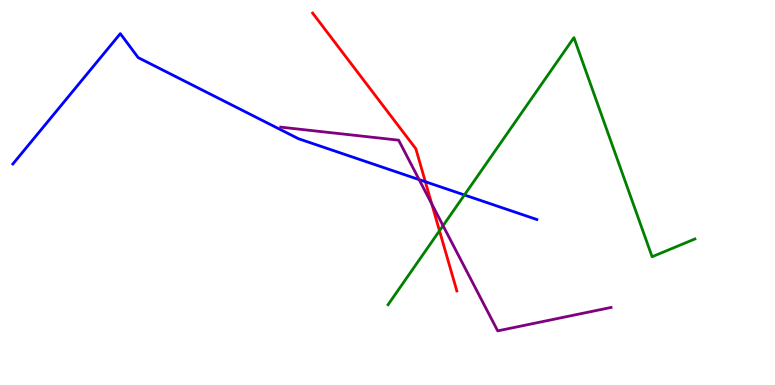[{'lines': ['blue', 'red'], 'intersections': [{'x': 5.49, 'y': 5.28}]}, {'lines': ['green', 'red'], 'intersections': [{'x': 5.67, 'y': 4.01}]}, {'lines': ['purple', 'red'], 'intersections': [{'x': 5.57, 'y': 4.7}]}, {'lines': ['blue', 'green'], 'intersections': [{'x': 5.99, 'y': 4.94}]}, {'lines': ['blue', 'purple'], 'intersections': [{'x': 5.41, 'y': 5.33}]}, {'lines': ['green', 'purple'], 'intersections': [{'x': 5.72, 'y': 4.14}]}]